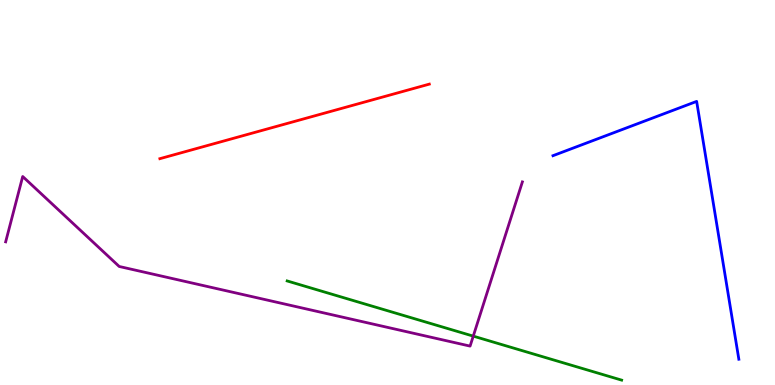[{'lines': ['blue', 'red'], 'intersections': []}, {'lines': ['green', 'red'], 'intersections': []}, {'lines': ['purple', 'red'], 'intersections': []}, {'lines': ['blue', 'green'], 'intersections': []}, {'lines': ['blue', 'purple'], 'intersections': []}, {'lines': ['green', 'purple'], 'intersections': [{'x': 6.11, 'y': 1.27}]}]